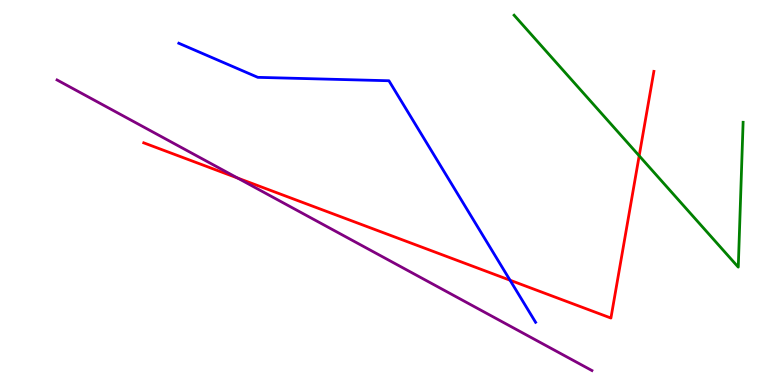[{'lines': ['blue', 'red'], 'intersections': [{'x': 6.58, 'y': 2.72}]}, {'lines': ['green', 'red'], 'intersections': [{'x': 8.25, 'y': 5.95}]}, {'lines': ['purple', 'red'], 'intersections': [{'x': 3.07, 'y': 5.38}]}, {'lines': ['blue', 'green'], 'intersections': []}, {'lines': ['blue', 'purple'], 'intersections': []}, {'lines': ['green', 'purple'], 'intersections': []}]